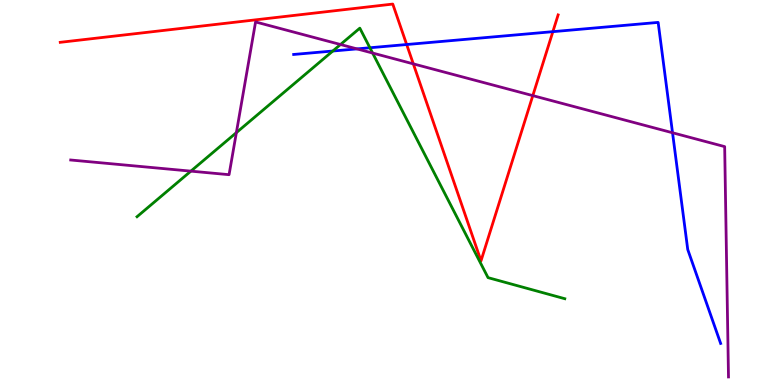[{'lines': ['blue', 'red'], 'intersections': [{'x': 5.25, 'y': 8.84}, {'x': 7.13, 'y': 9.18}]}, {'lines': ['green', 'red'], 'intersections': []}, {'lines': ['purple', 'red'], 'intersections': [{'x': 5.33, 'y': 8.34}, {'x': 6.88, 'y': 7.52}]}, {'lines': ['blue', 'green'], 'intersections': [{'x': 4.29, 'y': 8.67}, {'x': 4.77, 'y': 8.76}]}, {'lines': ['blue', 'purple'], 'intersections': [{'x': 4.61, 'y': 8.73}, {'x': 8.68, 'y': 6.55}]}, {'lines': ['green', 'purple'], 'intersections': [{'x': 2.46, 'y': 5.55}, {'x': 3.05, 'y': 6.55}, {'x': 4.39, 'y': 8.84}, {'x': 4.81, 'y': 8.62}]}]